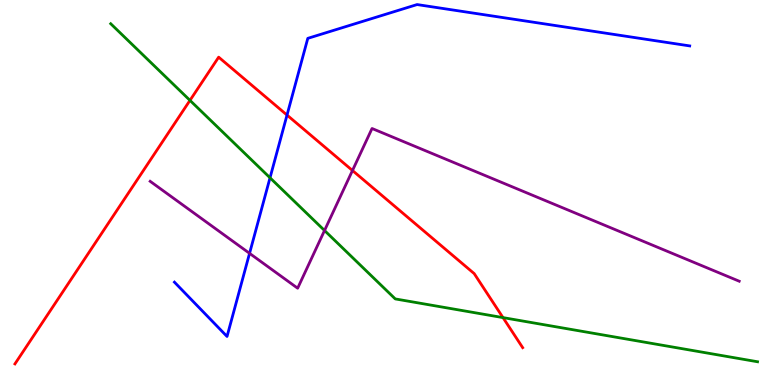[{'lines': ['blue', 'red'], 'intersections': [{'x': 3.7, 'y': 7.01}]}, {'lines': ['green', 'red'], 'intersections': [{'x': 2.45, 'y': 7.39}, {'x': 6.49, 'y': 1.75}]}, {'lines': ['purple', 'red'], 'intersections': [{'x': 4.55, 'y': 5.57}]}, {'lines': ['blue', 'green'], 'intersections': [{'x': 3.48, 'y': 5.38}]}, {'lines': ['blue', 'purple'], 'intersections': [{'x': 3.22, 'y': 3.42}]}, {'lines': ['green', 'purple'], 'intersections': [{'x': 4.19, 'y': 4.01}]}]